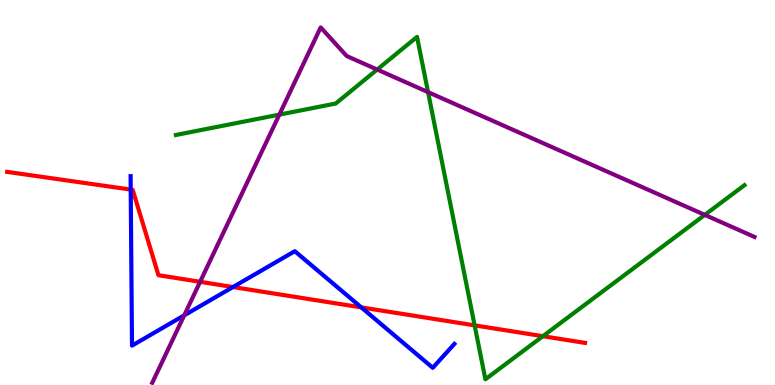[{'lines': ['blue', 'red'], 'intersections': [{'x': 1.69, 'y': 5.08}, {'x': 3.01, 'y': 2.54}, {'x': 4.66, 'y': 2.02}]}, {'lines': ['green', 'red'], 'intersections': [{'x': 6.12, 'y': 1.55}, {'x': 7.01, 'y': 1.27}]}, {'lines': ['purple', 'red'], 'intersections': [{'x': 2.58, 'y': 2.68}]}, {'lines': ['blue', 'green'], 'intersections': []}, {'lines': ['blue', 'purple'], 'intersections': [{'x': 2.38, 'y': 1.81}]}, {'lines': ['green', 'purple'], 'intersections': [{'x': 3.6, 'y': 7.02}, {'x': 4.87, 'y': 8.19}, {'x': 5.52, 'y': 7.61}, {'x': 9.09, 'y': 4.42}]}]